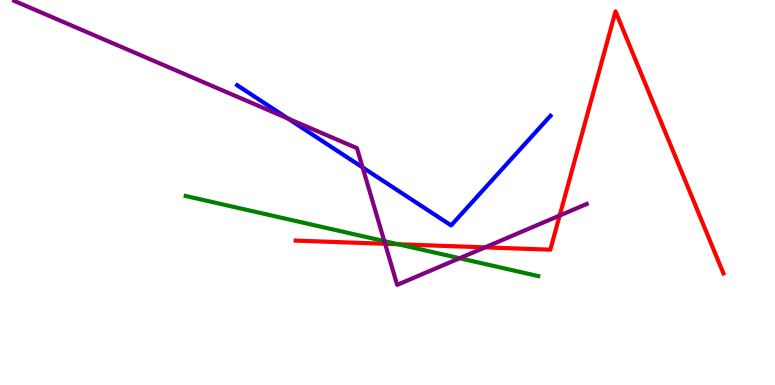[{'lines': ['blue', 'red'], 'intersections': []}, {'lines': ['green', 'red'], 'intersections': [{'x': 5.14, 'y': 3.66}]}, {'lines': ['purple', 'red'], 'intersections': [{'x': 4.97, 'y': 3.67}, {'x': 6.26, 'y': 3.58}, {'x': 7.22, 'y': 4.4}]}, {'lines': ['blue', 'green'], 'intersections': []}, {'lines': ['blue', 'purple'], 'intersections': [{'x': 3.72, 'y': 6.92}, {'x': 4.68, 'y': 5.65}]}, {'lines': ['green', 'purple'], 'intersections': [{'x': 4.96, 'y': 3.74}, {'x': 5.93, 'y': 3.29}]}]